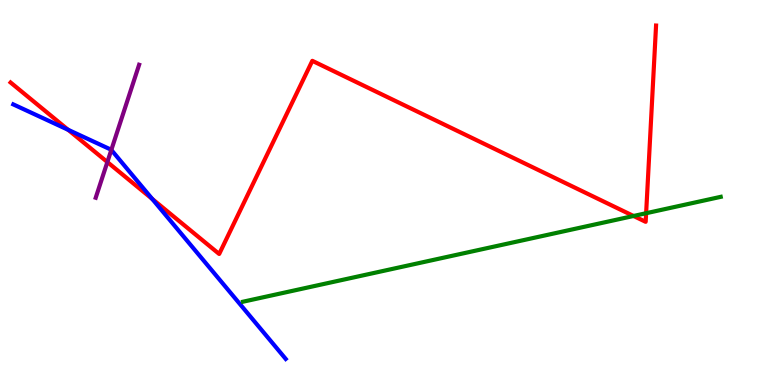[{'lines': ['blue', 'red'], 'intersections': [{'x': 0.879, 'y': 6.63}, {'x': 1.96, 'y': 4.83}]}, {'lines': ['green', 'red'], 'intersections': [{'x': 8.17, 'y': 4.39}, {'x': 8.34, 'y': 4.46}]}, {'lines': ['purple', 'red'], 'intersections': [{'x': 1.39, 'y': 5.79}]}, {'lines': ['blue', 'green'], 'intersections': []}, {'lines': ['blue', 'purple'], 'intersections': [{'x': 1.44, 'y': 6.11}]}, {'lines': ['green', 'purple'], 'intersections': []}]